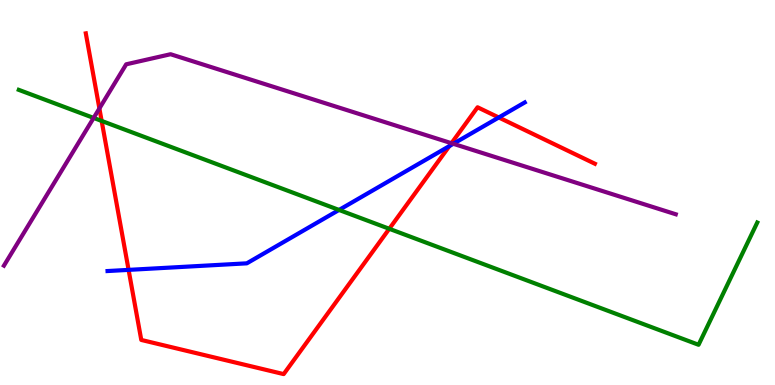[{'lines': ['blue', 'red'], 'intersections': [{'x': 1.66, 'y': 2.99}, {'x': 5.8, 'y': 6.21}, {'x': 6.44, 'y': 6.95}]}, {'lines': ['green', 'red'], 'intersections': [{'x': 1.31, 'y': 6.86}, {'x': 5.02, 'y': 4.06}]}, {'lines': ['purple', 'red'], 'intersections': [{'x': 1.28, 'y': 7.18}, {'x': 5.83, 'y': 6.28}]}, {'lines': ['blue', 'green'], 'intersections': [{'x': 4.37, 'y': 4.55}]}, {'lines': ['blue', 'purple'], 'intersections': [{'x': 5.85, 'y': 6.27}]}, {'lines': ['green', 'purple'], 'intersections': [{'x': 1.21, 'y': 6.94}]}]